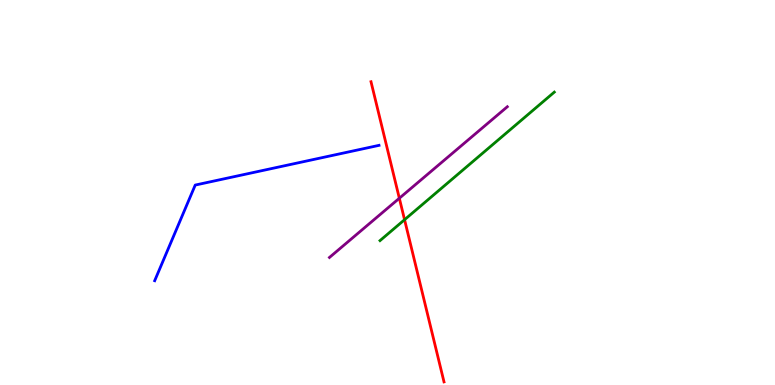[{'lines': ['blue', 'red'], 'intersections': []}, {'lines': ['green', 'red'], 'intersections': [{'x': 5.22, 'y': 4.29}]}, {'lines': ['purple', 'red'], 'intersections': [{'x': 5.15, 'y': 4.85}]}, {'lines': ['blue', 'green'], 'intersections': []}, {'lines': ['blue', 'purple'], 'intersections': []}, {'lines': ['green', 'purple'], 'intersections': []}]